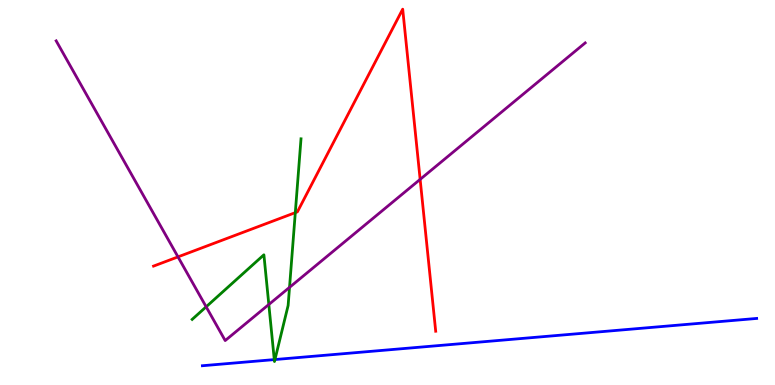[{'lines': ['blue', 'red'], 'intersections': []}, {'lines': ['green', 'red'], 'intersections': [{'x': 3.81, 'y': 4.48}]}, {'lines': ['purple', 'red'], 'intersections': [{'x': 2.3, 'y': 3.33}, {'x': 5.42, 'y': 5.34}]}, {'lines': ['blue', 'green'], 'intersections': [{'x': 3.54, 'y': 0.66}, {'x': 3.55, 'y': 0.661}]}, {'lines': ['blue', 'purple'], 'intersections': []}, {'lines': ['green', 'purple'], 'intersections': [{'x': 2.66, 'y': 2.03}, {'x': 3.47, 'y': 2.09}, {'x': 3.74, 'y': 2.54}]}]